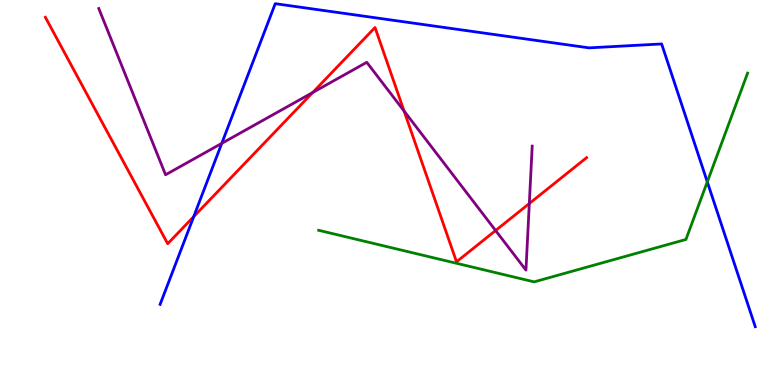[{'lines': ['blue', 'red'], 'intersections': [{'x': 2.5, 'y': 4.37}]}, {'lines': ['green', 'red'], 'intersections': []}, {'lines': ['purple', 'red'], 'intersections': [{'x': 4.03, 'y': 7.6}, {'x': 5.21, 'y': 7.12}, {'x': 6.39, 'y': 4.01}, {'x': 6.83, 'y': 4.71}]}, {'lines': ['blue', 'green'], 'intersections': [{'x': 9.13, 'y': 5.28}]}, {'lines': ['blue', 'purple'], 'intersections': [{'x': 2.86, 'y': 6.28}]}, {'lines': ['green', 'purple'], 'intersections': []}]